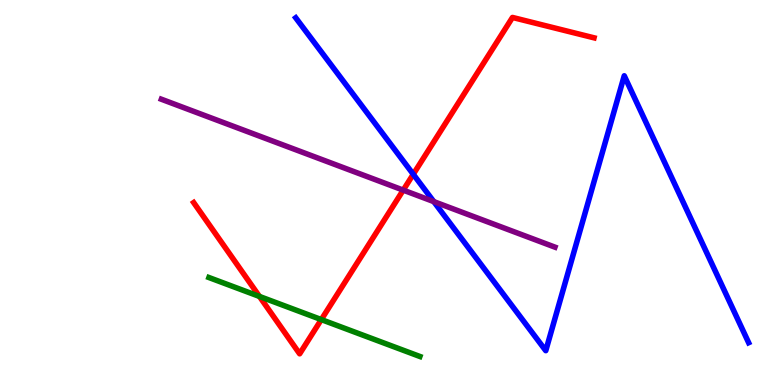[{'lines': ['blue', 'red'], 'intersections': [{'x': 5.33, 'y': 5.47}]}, {'lines': ['green', 'red'], 'intersections': [{'x': 3.35, 'y': 2.3}, {'x': 4.15, 'y': 1.7}]}, {'lines': ['purple', 'red'], 'intersections': [{'x': 5.2, 'y': 5.06}]}, {'lines': ['blue', 'green'], 'intersections': []}, {'lines': ['blue', 'purple'], 'intersections': [{'x': 5.6, 'y': 4.76}]}, {'lines': ['green', 'purple'], 'intersections': []}]